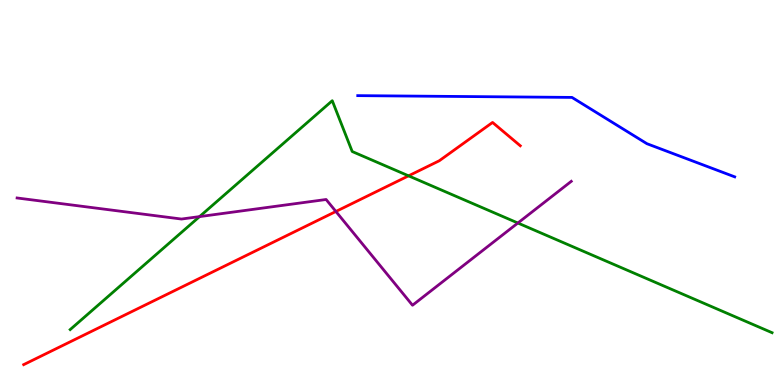[{'lines': ['blue', 'red'], 'intersections': []}, {'lines': ['green', 'red'], 'intersections': [{'x': 5.27, 'y': 5.43}]}, {'lines': ['purple', 'red'], 'intersections': [{'x': 4.33, 'y': 4.51}]}, {'lines': ['blue', 'green'], 'intersections': []}, {'lines': ['blue', 'purple'], 'intersections': []}, {'lines': ['green', 'purple'], 'intersections': [{'x': 2.57, 'y': 4.37}, {'x': 6.68, 'y': 4.21}]}]